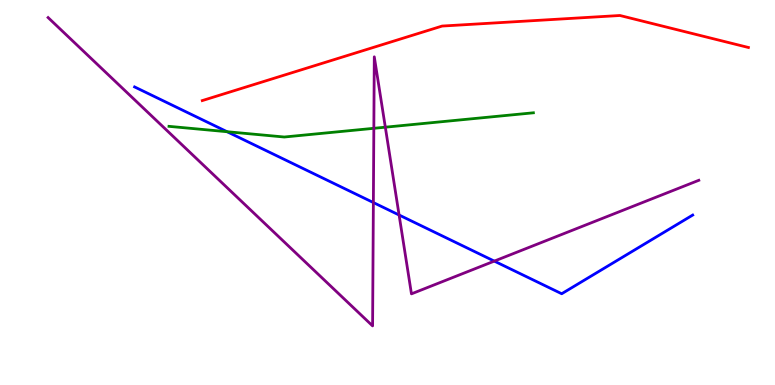[{'lines': ['blue', 'red'], 'intersections': []}, {'lines': ['green', 'red'], 'intersections': []}, {'lines': ['purple', 'red'], 'intersections': []}, {'lines': ['blue', 'green'], 'intersections': [{'x': 2.93, 'y': 6.58}]}, {'lines': ['blue', 'purple'], 'intersections': [{'x': 4.82, 'y': 4.74}, {'x': 5.15, 'y': 4.42}, {'x': 6.38, 'y': 3.22}]}, {'lines': ['green', 'purple'], 'intersections': [{'x': 4.82, 'y': 6.67}, {'x': 4.97, 'y': 6.7}]}]